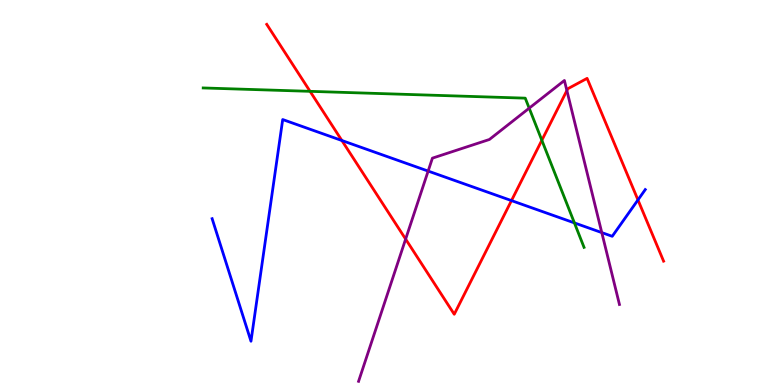[{'lines': ['blue', 'red'], 'intersections': [{'x': 4.41, 'y': 6.35}, {'x': 6.6, 'y': 4.79}, {'x': 8.23, 'y': 4.81}]}, {'lines': ['green', 'red'], 'intersections': [{'x': 4.0, 'y': 7.63}, {'x': 6.99, 'y': 6.36}]}, {'lines': ['purple', 'red'], 'intersections': [{'x': 5.23, 'y': 3.79}, {'x': 7.31, 'y': 7.65}]}, {'lines': ['blue', 'green'], 'intersections': [{'x': 7.41, 'y': 4.21}]}, {'lines': ['blue', 'purple'], 'intersections': [{'x': 5.52, 'y': 5.56}, {'x': 7.77, 'y': 3.96}]}, {'lines': ['green', 'purple'], 'intersections': [{'x': 6.83, 'y': 7.19}]}]